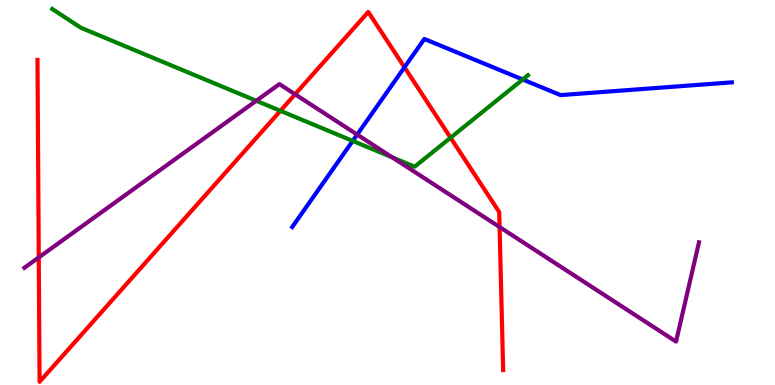[{'lines': ['blue', 'red'], 'intersections': [{'x': 5.22, 'y': 8.25}]}, {'lines': ['green', 'red'], 'intersections': [{'x': 3.62, 'y': 7.12}, {'x': 5.81, 'y': 6.42}]}, {'lines': ['purple', 'red'], 'intersections': [{'x': 0.5, 'y': 3.31}, {'x': 3.81, 'y': 7.55}, {'x': 6.45, 'y': 4.1}]}, {'lines': ['blue', 'green'], 'intersections': [{'x': 4.55, 'y': 6.34}, {'x': 6.74, 'y': 7.94}]}, {'lines': ['blue', 'purple'], 'intersections': [{'x': 4.61, 'y': 6.5}]}, {'lines': ['green', 'purple'], 'intersections': [{'x': 3.31, 'y': 7.38}, {'x': 5.06, 'y': 5.91}]}]